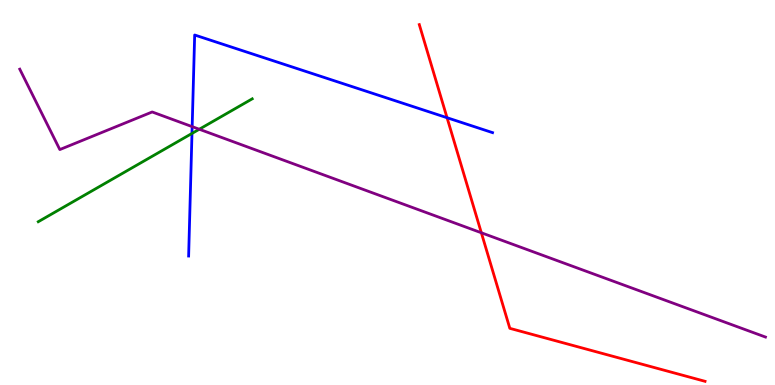[{'lines': ['blue', 'red'], 'intersections': [{'x': 5.77, 'y': 6.94}]}, {'lines': ['green', 'red'], 'intersections': []}, {'lines': ['purple', 'red'], 'intersections': [{'x': 6.21, 'y': 3.95}]}, {'lines': ['blue', 'green'], 'intersections': [{'x': 2.48, 'y': 6.53}]}, {'lines': ['blue', 'purple'], 'intersections': [{'x': 2.48, 'y': 6.71}]}, {'lines': ['green', 'purple'], 'intersections': [{'x': 2.57, 'y': 6.64}]}]